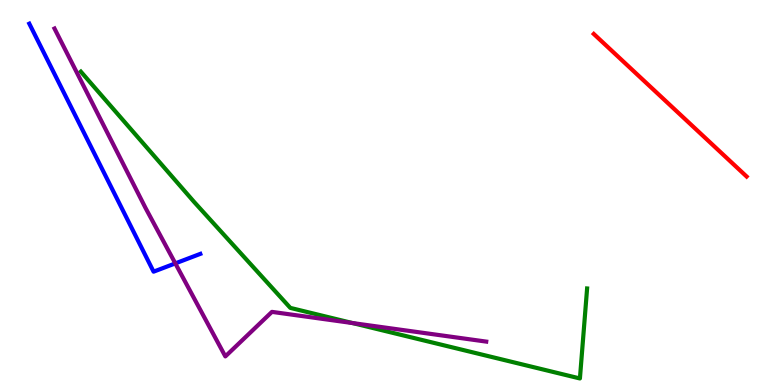[{'lines': ['blue', 'red'], 'intersections': []}, {'lines': ['green', 'red'], 'intersections': []}, {'lines': ['purple', 'red'], 'intersections': []}, {'lines': ['blue', 'green'], 'intersections': []}, {'lines': ['blue', 'purple'], 'intersections': [{'x': 2.26, 'y': 3.16}]}, {'lines': ['green', 'purple'], 'intersections': [{'x': 4.55, 'y': 1.61}]}]